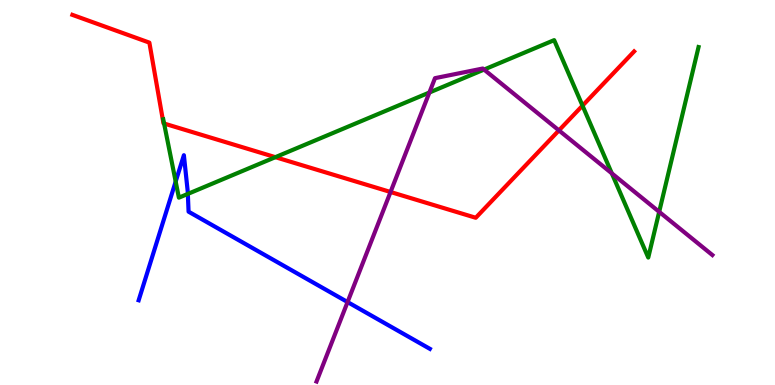[{'lines': ['blue', 'red'], 'intersections': []}, {'lines': ['green', 'red'], 'intersections': [{'x': 2.12, 'y': 6.79}, {'x': 3.55, 'y': 5.92}, {'x': 7.52, 'y': 7.26}]}, {'lines': ['purple', 'red'], 'intersections': [{'x': 5.04, 'y': 5.01}, {'x': 7.21, 'y': 6.61}]}, {'lines': ['blue', 'green'], 'intersections': [{'x': 2.27, 'y': 5.28}, {'x': 2.42, 'y': 4.96}]}, {'lines': ['blue', 'purple'], 'intersections': [{'x': 4.48, 'y': 2.15}]}, {'lines': ['green', 'purple'], 'intersections': [{'x': 5.54, 'y': 7.6}, {'x': 6.25, 'y': 8.19}, {'x': 7.89, 'y': 5.5}, {'x': 8.51, 'y': 4.5}]}]